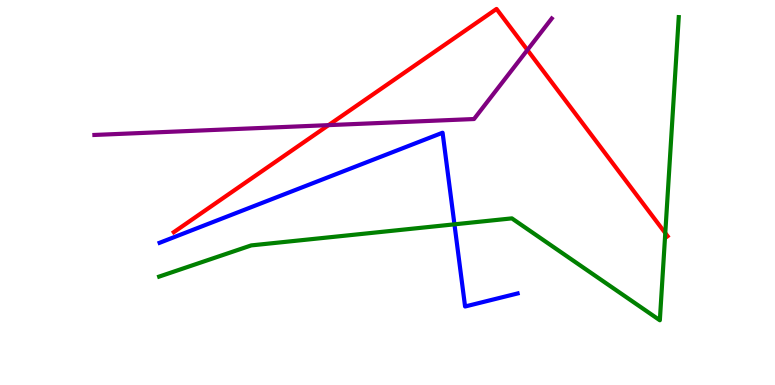[{'lines': ['blue', 'red'], 'intersections': []}, {'lines': ['green', 'red'], 'intersections': [{'x': 8.58, 'y': 3.95}]}, {'lines': ['purple', 'red'], 'intersections': [{'x': 4.24, 'y': 6.75}, {'x': 6.81, 'y': 8.7}]}, {'lines': ['blue', 'green'], 'intersections': [{'x': 5.86, 'y': 4.17}]}, {'lines': ['blue', 'purple'], 'intersections': []}, {'lines': ['green', 'purple'], 'intersections': []}]